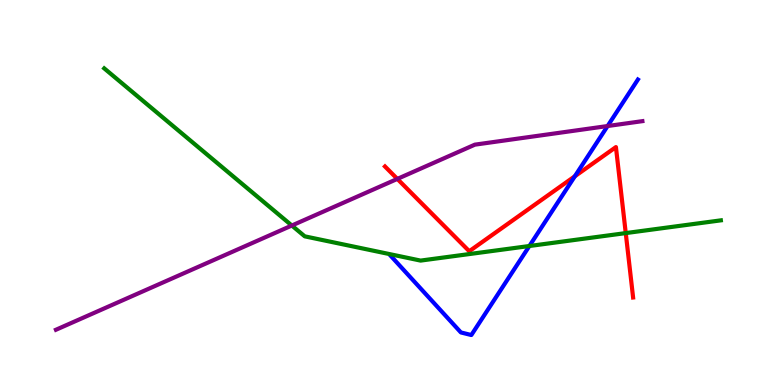[{'lines': ['blue', 'red'], 'intersections': [{'x': 7.42, 'y': 5.42}]}, {'lines': ['green', 'red'], 'intersections': [{'x': 8.07, 'y': 3.95}]}, {'lines': ['purple', 'red'], 'intersections': [{'x': 5.13, 'y': 5.35}]}, {'lines': ['blue', 'green'], 'intersections': [{'x': 6.83, 'y': 3.61}]}, {'lines': ['blue', 'purple'], 'intersections': [{'x': 7.84, 'y': 6.73}]}, {'lines': ['green', 'purple'], 'intersections': [{'x': 3.77, 'y': 4.14}]}]